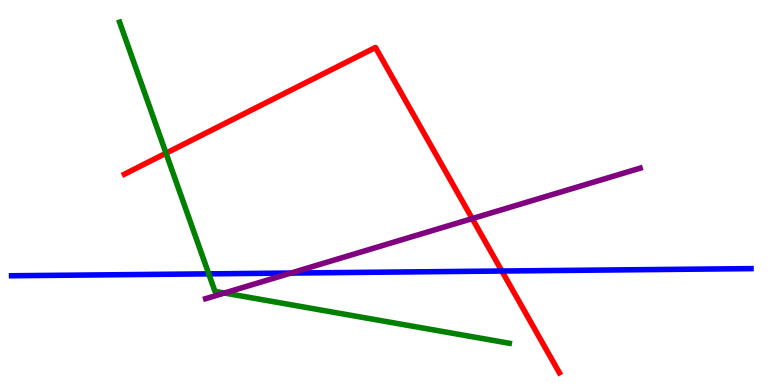[{'lines': ['blue', 'red'], 'intersections': [{'x': 6.48, 'y': 2.96}]}, {'lines': ['green', 'red'], 'intersections': [{'x': 2.14, 'y': 6.02}]}, {'lines': ['purple', 'red'], 'intersections': [{'x': 6.09, 'y': 4.32}]}, {'lines': ['blue', 'green'], 'intersections': [{'x': 2.69, 'y': 2.89}]}, {'lines': ['blue', 'purple'], 'intersections': [{'x': 3.75, 'y': 2.91}]}, {'lines': ['green', 'purple'], 'intersections': [{'x': 2.9, 'y': 2.39}]}]